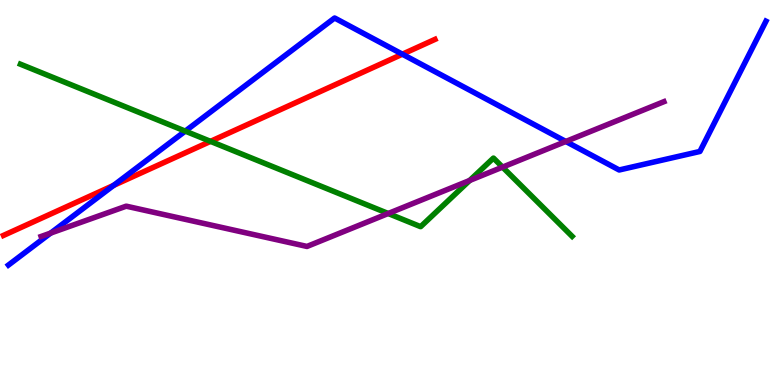[{'lines': ['blue', 'red'], 'intersections': [{'x': 1.47, 'y': 5.18}, {'x': 5.19, 'y': 8.59}]}, {'lines': ['green', 'red'], 'intersections': [{'x': 2.72, 'y': 6.33}]}, {'lines': ['purple', 'red'], 'intersections': []}, {'lines': ['blue', 'green'], 'intersections': [{'x': 2.39, 'y': 6.59}]}, {'lines': ['blue', 'purple'], 'intersections': [{'x': 0.653, 'y': 3.95}, {'x': 7.3, 'y': 6.33}]}, {'lines': ['green', 'purple'], 'intersections': [{'x': 5.01, 'y': 4.45}, {'x': 6.06, 'y': 5.31}, {'x': 6.48, 'y': 5.66}]}]